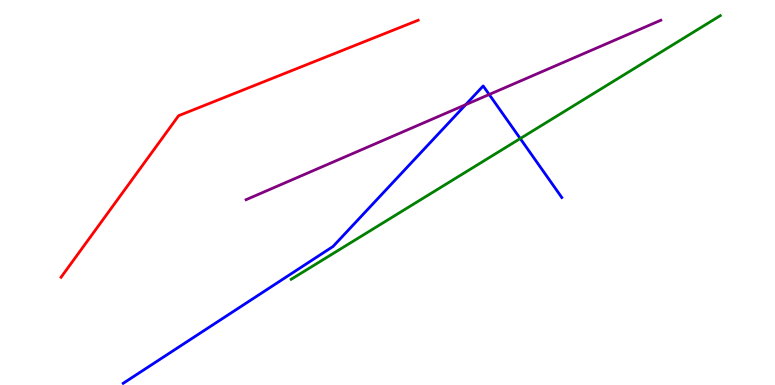[{'lines': ['blue', 'red'], 'intersections': []}, {'lines': ['green', 'red'], 'intersections': []}, {'lines': ['purple', 'red'], 'intersections': []}, {'lines': ['blue', 'green'], 'intersections': [{'x': 6.71, 'y': 6.4}]}, {'lines': ['blue', 'purple'], 'intersections': [{'x': 6.01, 'y': 7.28}, {'x': 6.31, 'y': 7.55}]}, {'lines': ['green', 'purple'], 'intersections': []}]